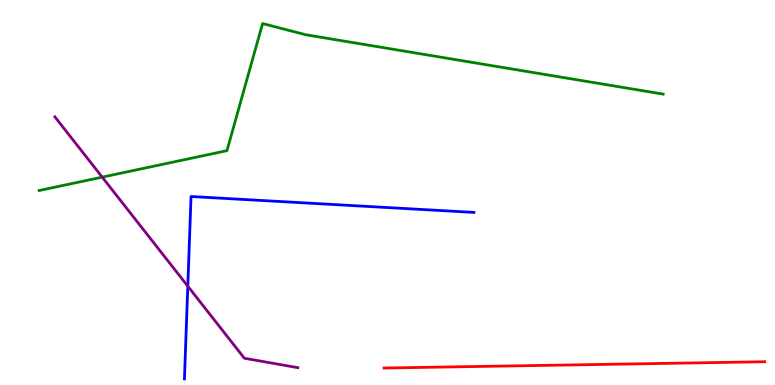[{'lines': ['blue', 'red'], 'intersections': []}, {'lines': ['green', 'red'], 'intersections': []}, {'lines': ['purple', 'red'], 'intersections': []}, {'lines': ['blue', 'green'], 'intersections': []}, {'lines': ['blue', 'purple'], 'intersections': [{'x': 2.42, 'y': 2.57}]}, {'lines': ['green', 'purple'], 'intersections': [{'x': 1.32, 'y': 5.4}]}]